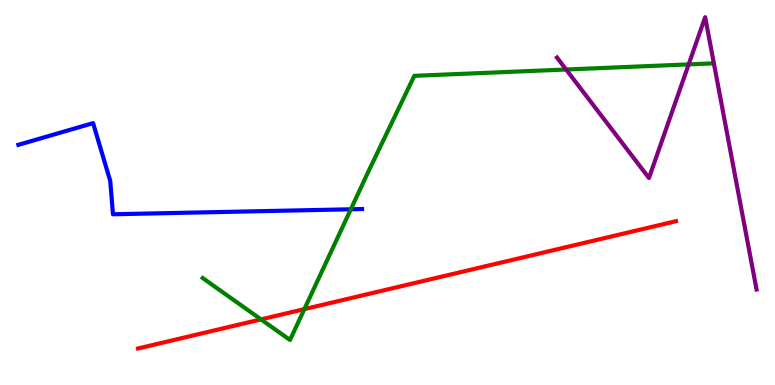[{'lines': ['blue', 'red'], 'intersections': []}, {'lines': ['green', 'red'], 'intersections': [{'x': 3.37, 'y': 1.7}, {'x': 3.93, 'y': 1.97}]}, {'lines': ['purple', 'red'], 'intersections': []}, {'lines': ['blue', 'green'], 'intersections': [{'x': 4.53, 'y': 4.56}]}, {'lines': ['blue', 'purple'], 'intersections': []}, {'lines': ['green', 'purple'], 'intersections': [{'x': 7.3, 'y': 8.19}, {'x': 8.89, 'y': 8.33}]}]